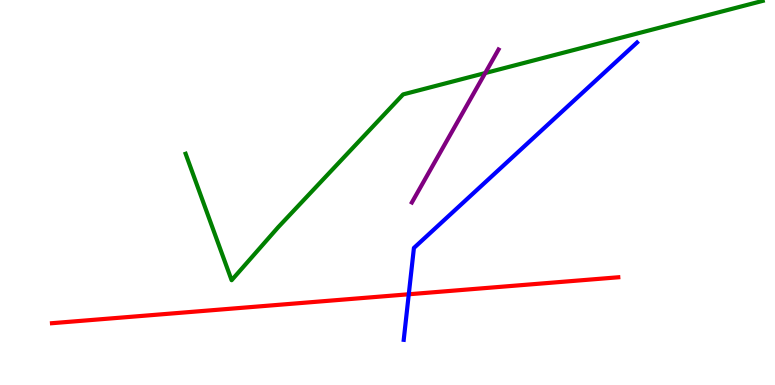[{'lines': ['blue', 'red'], 'intersections': [{'x': 5.27, 'y': 2.36}]}, {'lines': ['green', 'red'], 'intersections': []}, {'lines': ['purple', 'red'], 'intersections': []}, {'lines': ['blue', 'green'], 'intersections': []}, {'lines': ['blue', 'purple'], 'intersections': []}, {'lines': ['green', 'purple'], 'intersections': [{'x': 6.26, 'y': 8.1}]}]